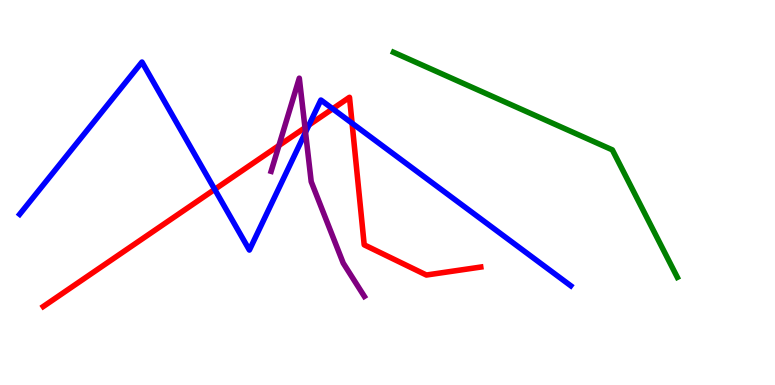[{'lines': ['blue', 'red'], 'intersections': [{'x': 2.77, 'y': 5.08}, {'x': 3.99, 'y': 6.75}, {'x': 4.29, 'y': 7.17}, {'x': 4.54, 'y': 6.8}]}, {'lines': ['green', 'red'], 'intersections': []}, {'lines': ['purple', 'red'], 'intersections': [{'x': 3.6, 'y': 6.22}, {'x': 3.94, 'y': 6.68}]}, {'lines': ['blue', 'green'], 'intersections': []}, {'lines': ['blue', 'purple'], 'intersections': [{'x': 3.94, 'y': 6.57}]}, {'lines': ['green', 'purple'], 'intersections': []}]